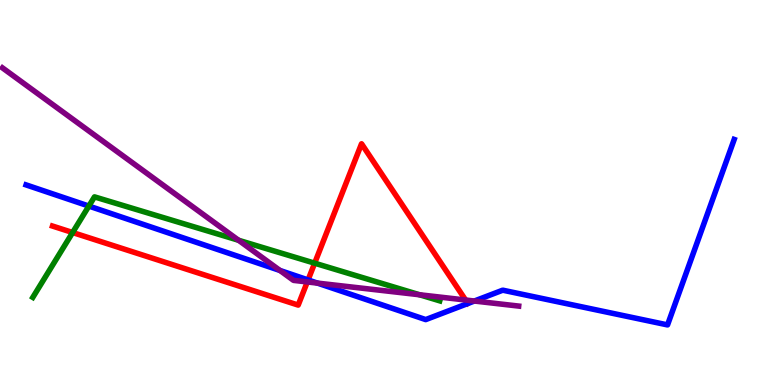[{'lines': ['blue', 'red'], 'intersections': [{'x': 3.98, 'y': 2.73}]}, {'lines': ['green', 'red'], 'intersections': [{'x': 0.937, 'y': 3.96}, {'x': 4.06, 'y': 3.16}]}, {'lines': ['purple', 'red'], 'intersections': [{'x': 3.97, 'y': 2.68}, {'x': 6.01, 'y': 2.21}]}, {'lines': ['blue', 'green'], 'intersections': [{'x': 1.15, 'y': 4.65}]}, {'lines': ['blue', 'purple'], 'intersections': [{'x': 3.61, 'y': 2.98}, {'x': 4.1, 'y': 2.65}, {'x': 6.12, 'y': 2.18}]}, {'lines': ['green', 'purple'], 'intersections': [{'x': 3.08, 'y': 3.76}, {'x': 5.41, 'y': 2.34}]}]